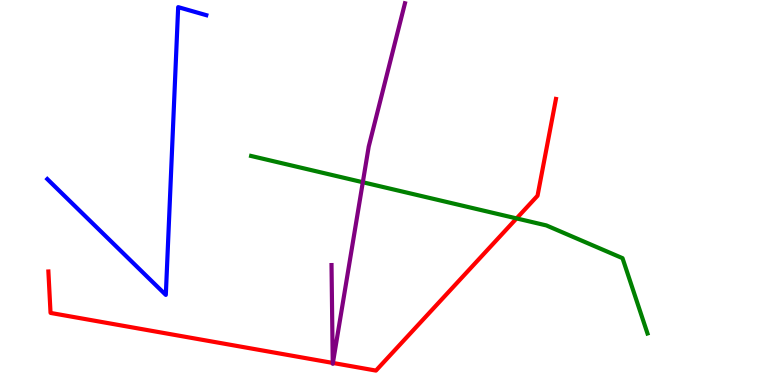[{'lines': ['blue', 'red'], 'intersections': []}, {'lines': ['green', 'red'], 'intersections': [{'x': 6.67, 'y': 4.33}]}, {'lines': ['purple', 'red'], 'intersections': [{'x': 4.29, 'y': 0.573}, {'x': 4.3, 'y': 0.573}]}, {'lines': ['blue', 'green'], 'intersections': []}, {'lines': ['blue', 'purple'], 'intersections': []}, {'lines': ['green', 'purple'], 'intersections': [{'x': 4.68, 'y': 5.27}]}]